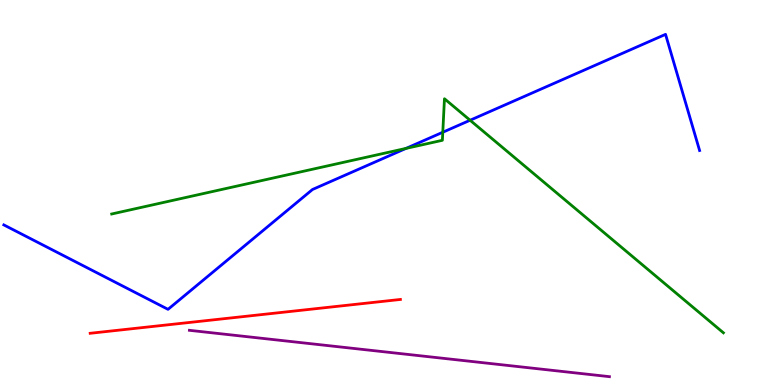[{'lines': ['blue', 'red'], 'intersections': []}, {'lines': ['green', 'red'], 'intersections': []}, {'lines': ['purple', 'red'], 'intersections': []}, {'lines': ['blue', 'green'], 'intersections': [{'x': 5.24, 'y': 6.15}, {'x': 5.71, 'y': 6.57}, {'x': 6.07, 'y': 6.88}]}, {'lines': ['blue', 'purple'], 'intersections': []}, {'lines': ['green', 'purple'], 'intersections': []}]